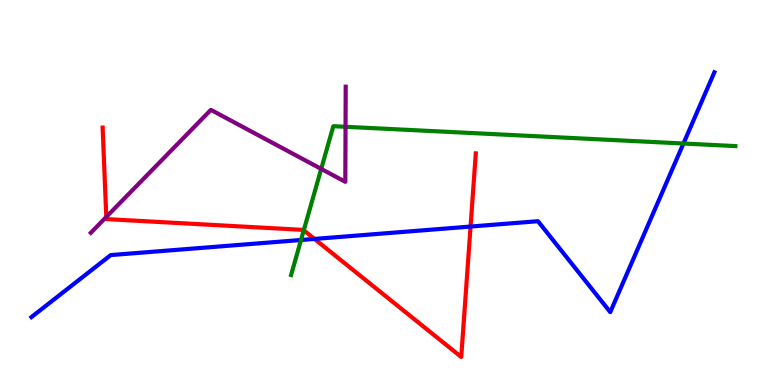[{'lines': ['blue', 'red'], 'intersections': [{'x': 4.06, 'y': 3.79}, {'x': 6.07, 'y': 4.12}]}, {'lines': ['green', 'red'], 'intersections': [{'x': 3.92, 'y': 4.02}]}, {'lines': ['purple', 'red'], 'intersections': [{'x': 1.37, 'y': 4.36}]}, {'lines': ['blue', 'green'], 'intersections': [{'x': 3.88, 'y': 3.77}, {'x': 8.82, 'y': 6.27}]}, {'lines': ['blue', 'purple'], 'intersections': []}, {'lines': ['green', 'purple'], 'intersections': [{'x': 4.14, 'y': 5.61}, {'x': 4.46, 'y': 6.71}]}]